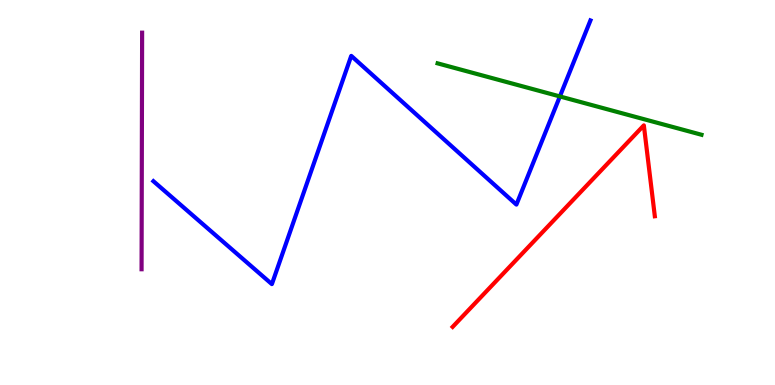[{'lines': ['blue', 'red'], 'intersections': []}, {'lines': ['green', 'red'], 'intersections': []}, {'lines': ['purple', 'red'], 'intersections': []}, {'lines': ['blue', 'green'], 'intersections': [{'x': 7.22, 'y': 7.5}]}, {'lines': ['blue', 'purple'], 'intersections': []}, {'lines': ['green', 'purple'], 'intersections': []}]